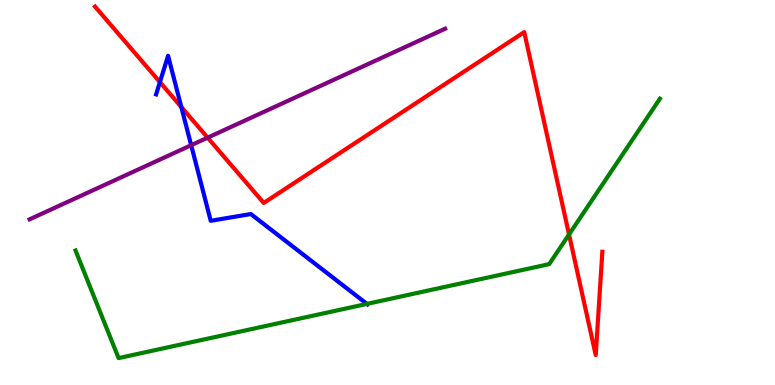[{'lines': ['blue', 'red'], 'intersections': [{'x': 2.06, 'y': 7.87}, {'x': 2.34, 'y': 7.22}]}, {'lines': ['green', 'red'], 'intersections': [{'x': 7.34, 'y': 3.91}]}, {'lines': ['purple', 'red'], 'intersections': [{'x': 2.68, 'y': 6.42}]}, {'lines': ['blue', 'green'], 'intersections': [{'x': 4.73, 'y': 2.11}]}, {'lines': ['blue', 'purple'], 'intersections': [{'x': 2.47, 'y': 6.23}]}, {'lines': ['green', 'purple'], 'intersections': []}]